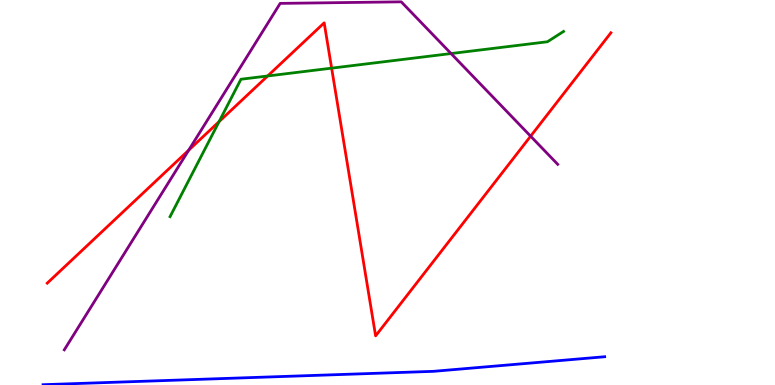[{'lines': ['blue', 'red'], 'intersections': []}, {'lines': ['green', 'red'], 'intersections': [{'x': 2.83, 'y': 6.84}, {'x': 3.45, 'y': 8.03}, {'x': 4.28, 'y': 8.23}]}, {'lines': ['purple', 'red'], 'intersections': [{'x': 2.43, 'y': 6.1}, {'x': 6.85, 'y': 6.46}]}, {'lines': ['blue', 'green'], 'intersections': []}, {'lines': ['blue', 'purple'], 'intersections': []}, {'lines': ['green', 'purple'], 'intersections': [{'x': 5.82, 'y': 8.61}]}]